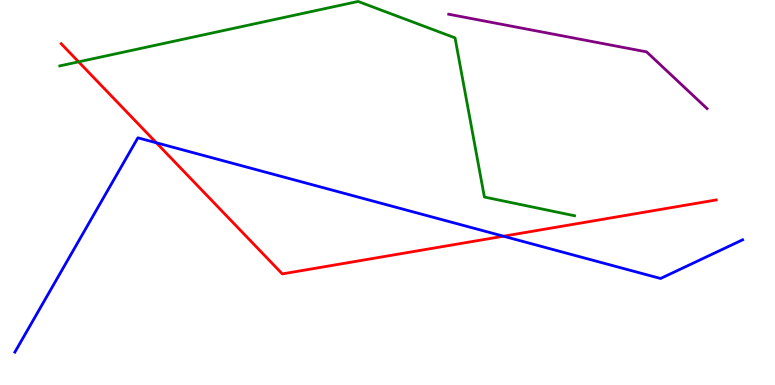[{'lines': ['blue', 'red'], 'intersections': [{'x': 2.02, 'y': 6.29}, {'x': 6.5, 'y': 3.86}]}, {'lines': ['green', 'red'], 'intersections': [{'x': 1.01, 'y': 8.39}]}, {'lines': ['purple', 'red'], 'intersections': []}, {'lines': ['blue', 'green'], 'intersections': []}, {'lines': ['blue', 'purple'], 'intersections': []}, {'lines': ['green', 'purple'], 'intersections': []}]